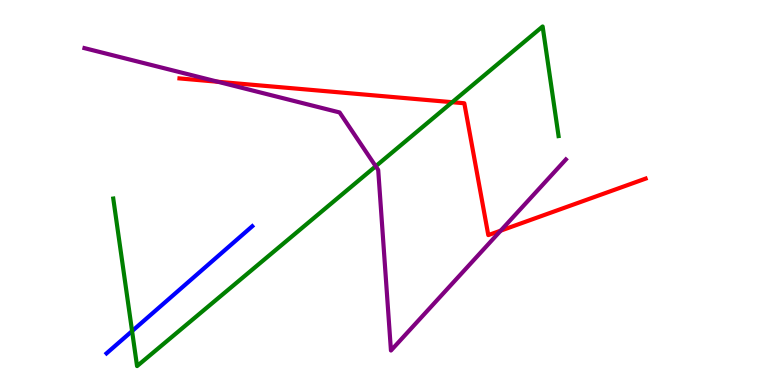[{'lines': ['blue', 'red'], 'intersections': []}, {'lines': ['green', 'red'], 'intersections': [{'x': 5.83, 'y': 7.35}]}, {'lines': ['purple', 'red'], 'intersections': [{'x': 2.81, 'y': 7.88}, {'x': 6.46, 'y': 4.01}]}, {'lines': ['blue', 'green'], 'intersections': [{'x': 1.7, 'y': 1.4}]}, {'lines': ['blue', 'purple'], 'intersections': []}, {'lines': ['green', 'purple'], 'intersections': [{'x': 4.85, 'y': 5.68}]}]